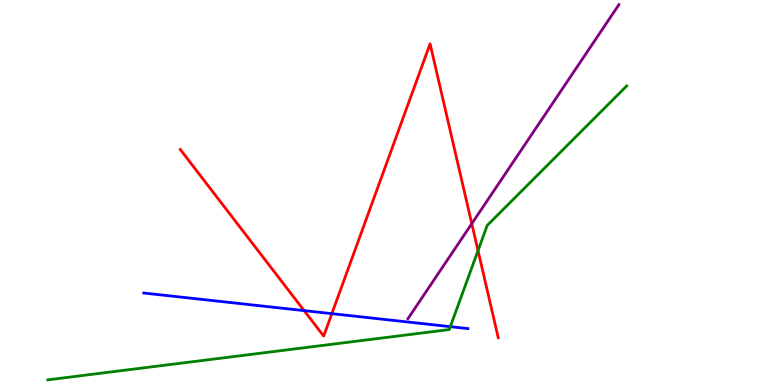[{'lines': ['blue', 'red'], 'intersections': [{'x': 3.92, 'y': 1.93}, {'x': 4.28, 'y': 1.85}]}, {'lines': ['green', 'red'], 'intersections': [{'x': 6.17, 'y': 3.49}]}, {'lines': ['purple', 'red'], 'intersections': [{'x': 6.09, 'y': 4.19}]}, {'lines': ['blue', 'green'], 'intersections': [{'x': 5.81, 'y': 1.52}]}, {'lines': ['blue', 'purple'], 'intersections': []}, {'lines': ['green', 'purple'], 'intersections': []}]